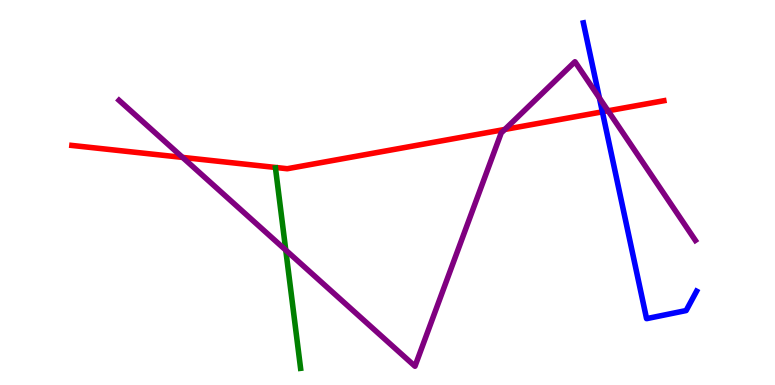[{'lines': ['blue', 'red'], 'intersections': [{'x': 7.77, 'y': 7.1}]}, {'lines': ['green', 'red'], 'intersections': []}, {'lines': ['purple', 'red'], 'intersections': [{'x': 2.36, 'y': 5.91}, {'x': 6.51, 'y': 6.64}, {'x': 7.85, 'y': 7.12}]}, {'lines': ['blue', 'green'], 'intersections': []}, {'lines': ['blue', 'purple'], 'intersections': [{'x': 7.73, 'y': 7.45}]}, {'lines': ['green', 'purple'], 'intersections': [{'x': 3.69, 'y': 3.5}]}]